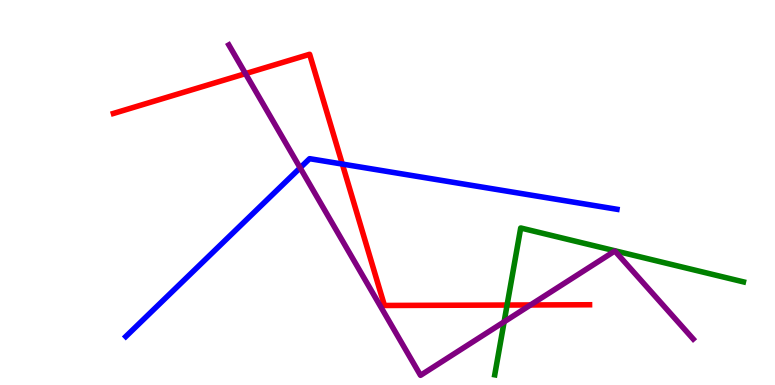[{'lines': ['blue', 'red'], 'intersections': [{'x': 4.42, 'y': 5.74}]}, {'lines': ['green', 'red'], 'intersections': [{'x': 6.54, 'y': 2.08}]}, {'lines': ['purple', 'red'], 'intersections': [{'x': 3.17, 'y': 8.09}, {'x': 6.84, 'y': 2.08}]}, {'lines': ['blue', 'green'], 'intersections': []}, {'lines': ['blue', 'purple'], 'intersections': [{'x': 3.87, 'y': 5.64}]}, {'lines': ['green', 'purple'], 'intersections': [{'x': 6.5, 'y': 1.64}]}]